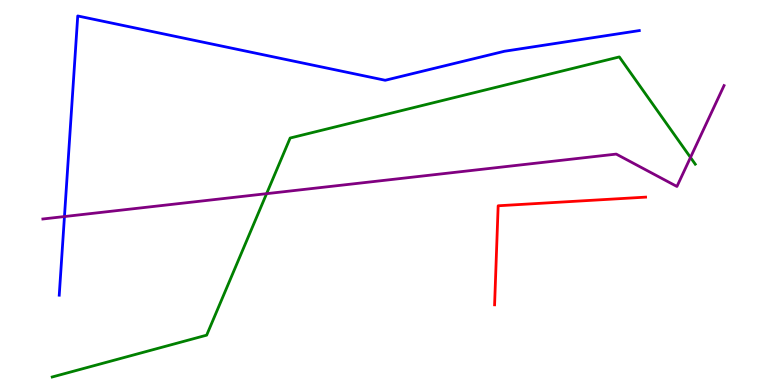[{'lines': ['blue', 'red'], 'intersections': []}, {'lines': ['green', 'red'], 'intersections': []}, {'lines': ['purple', 'red'], 'intersections': []}, {'lines': ['blue', 'green'], 'intersections': []}, {'lines': ['blue', 'purple'], 'intersections': [{'x': 0.832, 'y': 4.38}]}, {'lines': ['green', 'purple'], 'intersections': [{'x': 3.44, 'y': 4.97}, {'x': 8.91, 'y': 5.91}]}]